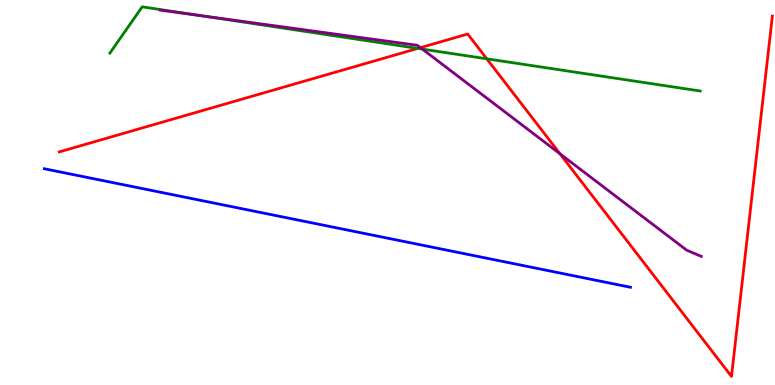[{'lines': ['blue', 'red'], 'intersections': []}, {'lines': ['green', 'red'], 'intersections': [{'x': 5.39, 'y': 8.74}, {'x': 6.28, 'y': 8.47}]}, {'lines': ['purple', 'red'], 'intersections': [{'x': 5.42, 'y': 8.76}, {'x': 7.23, 'y': 6.01}]}, {'lines': ['blue', 'green'], 'intersections': []}, {'lines': ['blue', 'purple'], 'intersections': []}, {'lines': ['green', 'purple'], 'intersections': [{'x': 2.6, 'y': 9.59}, {'x': 5.45, 'y': 8.73}]}]